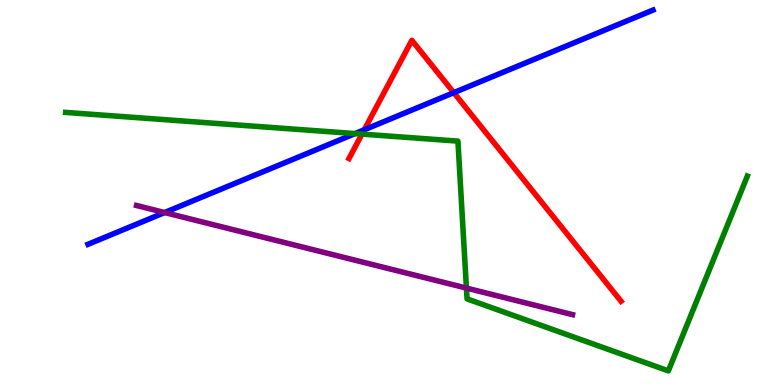[{'lines': ['blue', 'red'], 'intersections': [{'x': 4.7, 'y': 6.63}, {'x': 5.86, 'y': 7.59}]}, {'lines': ['green', 'red'], 'intersections': [{'x': 4.67, 'y': 6.52}]}, {'lines': ['purple', 'red'], 'intersections': []}, {'lines': ['blue', 'green'], 'intersections': [{'x': 4.58, 'y': 6.53}]}, {'lines': ['blue', 'purple'], 'intersections': [{'x': 2.12, 'y': 4.48}]}, {'lines': ['green', 'purple'], 'intersections': [{'x': 6.02, 'y': 2.52}]}]